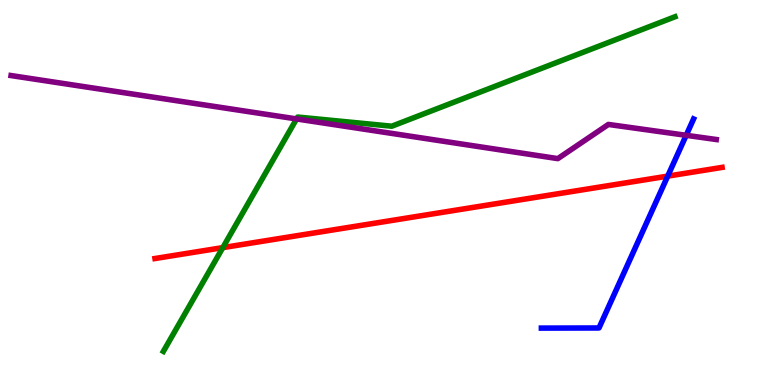[{'lines': ['blue', 'red'], 'intersections': [{'x': 8.62, 'y': 5.43}]}, {'lines': ['green', 'red'], 'intersections': [{'x': 2.88, 'y': 3.57}]}, {'lines': ['purple', 'red'], 'intersections': []}, {'lines': ['blue', 'green'], 'intersections': []}, {'lines': ['blue', 'purple'], 'intersections': [{'x': 8.85, 'y': 6.49}]}, {'lines': ['green', 'purple'], 'intersections': [{'x': 3.83, 'y': 6.91}]}]